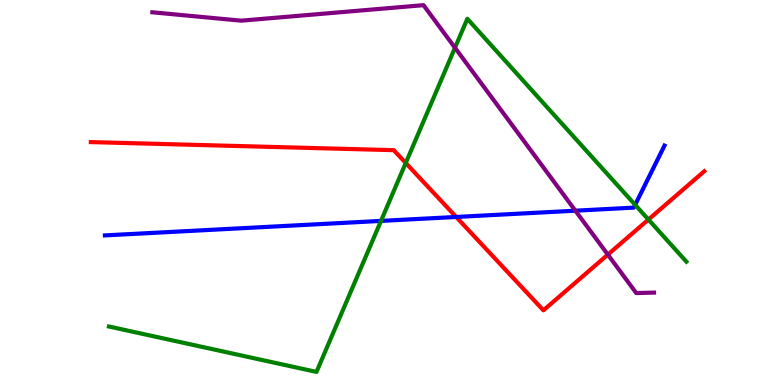[{'lines': ['blue', 'red'], 'intersections': [{'x': 5.89, 'y': 4.36}]}, {'lines': ['green', 'red'], 'intersections': [{'x': 5.24, 'y': 5.77}, {'x': 8.37, 'y': 4.3}]}, {'lines': ['purple', 'red'], 'intersections': [{'x': 7.84, 'y': 3.39}]}, {'lines': ['blue', 'green'], 'intersections': [{'x': 4.92, 'y': 4.26}, {'x': 8.2, 'y': 4.68}]}, {'lines': ['blue', 'purple'], 'intersections': [{'x': 7.42, 'y': 4.53}]}, {'lines': ['green', 'purple'], 'intersections': [{'x': 5.87, 'y': 8.76}]}]